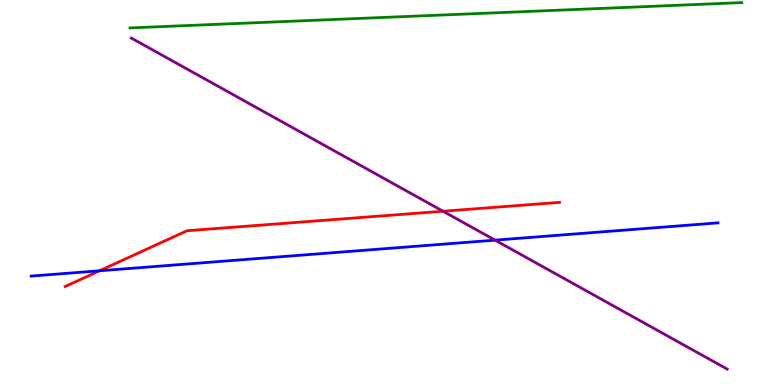[{'lines': ['blue', 'red'], 'intersections': [{'x': 1.28, 'y': 2.97}]}, {'lines': ['green', 'red'], 'intersections': []}, {'lines': ['purple', 'red'], 'intersections': [{'x': 5.72, 'y': 4.51}]}, {'lines': ['blue', 'green'], 'intersections': []}, {'lines': ['blue', 'purple'], 'intersections': [{'x': 6.39, 'y': 3.76}]}, {'lines': ['green', 'purple'], 'intersections': []}]